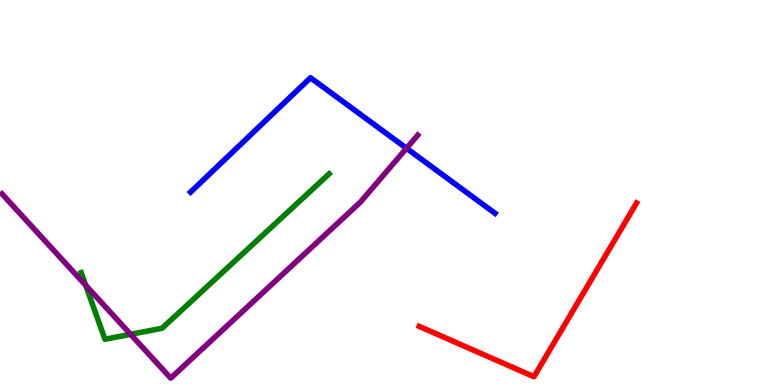[{'lines': ['blue', 'red'], 'intersections': []}, {'lines': ['green', 'red'], 'intersections': []}, {'lines': ['purple', 'red'], 'intersections': []}, {'lines': ['blue', 'green'], 'intersections': []}, {'lines': ['blue', 'purple'], 'intersections': [{'x': 5.25, 'y': 6.15}]}, {'lines': ['green', 'purple'], 'intersections': [{'x': 1.11, 'y': 2.59}, {'x': 1.69, 'y': 1.32}]}]